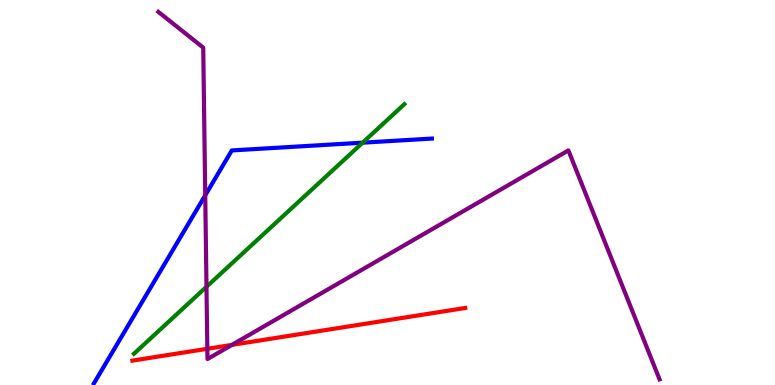[{'lines': ['blue', 'red'], 'intersections': []}, {'lines': ['green', 'red'], 'intersections': []}, {'lines': ['purple', 'red'], 'intersections': [{'x': 2.68, 'y': 0.941}, {'x': 2.99, 'y': 1.04}]}, {'lines': ['blue', 'green'], 'intersections': [{'x': 4.68, 'y': 6.29}]}, {'lines': ['blue', 'purple'], 'intersections': [{'x': 2.65, 'y': 4.93}]}, {'lines': ['green', 'purple'], 'intersections': [{'x': 2.66, 'y': 2.55}]}]